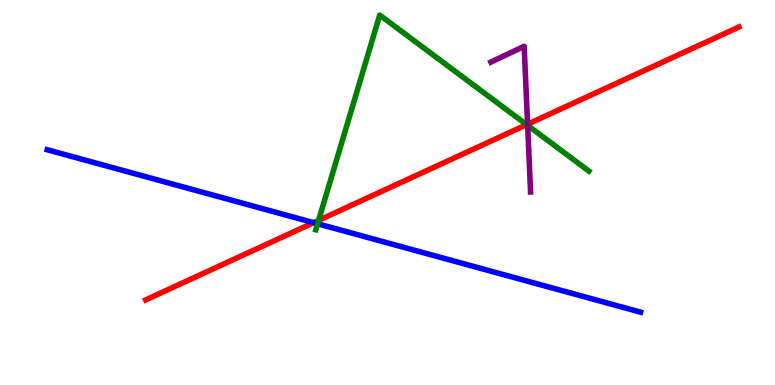[{'lines': ['blue', 'red'], 'intersections': [{'x': 4.05, 'y': 4.22}]}, {'lines': ['green', 'red'], 'intersections': [{'x': 4.11, 'y': 4.28}, {'x': 6.8, 'y': 6.76}]}, {'lines': ['purple', 'red'], 'intersections': [{'x': 6.81, 'y': 6.77}]}, {'lines': ['blue', 'green'], 'intersections': [{'x': 4.1, 'y': 4.19}]}, {'lines': ['blue', 'purple'], 'intersections': []}, {'lines': ['green', 'purple'], 'intersections': [{'x': 6.81, 'y': 6.74}]}]